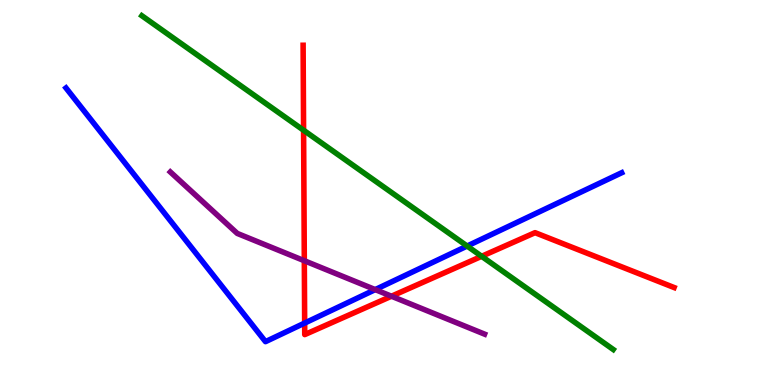[{'lines': ['blue', 'red'], 'intersections': [{'x': 3.93, 'y': 1.61}]}, {'lines': ['green', 'red'], 'intersections': [{'x': 3.92, 'y': 6.62}, {'x': 6.21, 'y': 3.34}]}, {'lines': ['purple', 'red'], 'intersections': [{'x': 3.93, 'y': 3.23}, {'x': 5.05, 'y': 2.31}]}, {'lines': ['blue', 'green'], 'intersections': [{'x': 6.03, 'y': 3.61}]}, {'lines': ['blue', 'purple'], 'intersections': [{'x': 4.84, 'y': 2.48}]}, {'lines': ['green', 'purple'], 'intersections': []}]